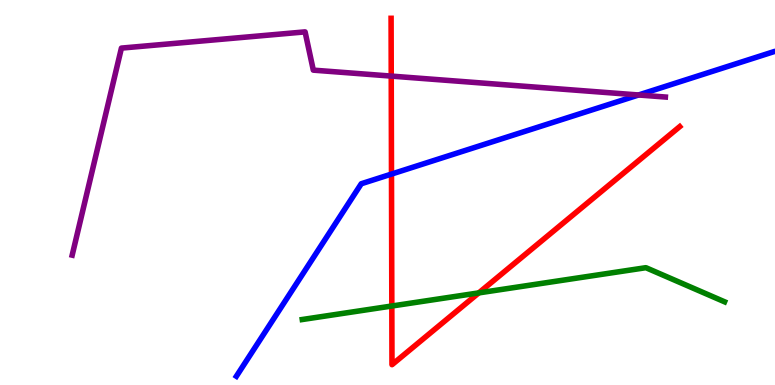[{'lines': ['blue', 'red'], 'intersections': [{'x': 5.05, 'y': 5.48}]}, {'lines': ['green', 'red'], 'intersections': [{'x': 5.06, 'y': 2.05}, {'x': 6.18, 'y': 2.39}]}, {'lines': ['purple', 'red'], 'intersections': [{'x': 5.05, 'y': 8.02}]}, {'lines': ['blue', 'green'], 'intersections': []}, {'lines': ['blue', 'purple'], 'intersections': [{'x': 8.24, 'y': 7.53}]}, {'lines': ['green', 'purple'], 'intersections': []}]